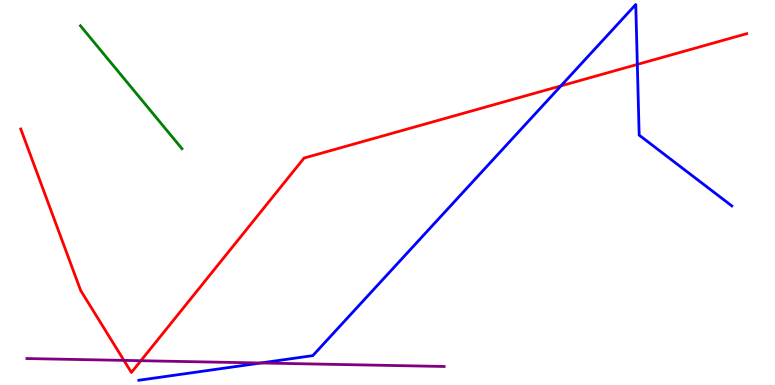[{'lines': ['blue', 'red'], 'intersections': [{'x': 7.24, 'y': 7.77}, {'x': 8.22, 'y': 8.33}]}, {'lines': ['green', 'red'], 'intersections': []}, {'lines': ['purple', 'red'], 'intersections': [{'x': 1.6, 'y': 0.639}, {'x': 1.82, 'y': 0.631}]}, {'lines': ['blue', 'green'], 'intersections': []}, {'lines': ['blue', 'purple'], 'intersections': [{'x': 3.37, 'y': 0.572}]}, {'lines': ['green', 'purple'], 'intersections': []}]